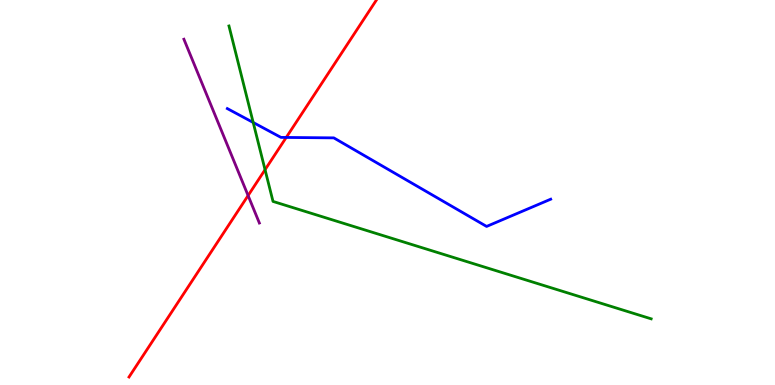[{'lines': ['blue', 'red'], 'intersections': [{'x': 3.69, 'y': 6.43}]}, {'lines': ['green', 'red'], 'intersections': [{'x': 3.42, 'y': 5.59}]}, {'lines': ['purple', 'red'], 'intersections': [{'x': 3.2, 'y': 4.92}]}, {'lines': ['blue', 'green'], 'intersections': [{'x': 3.27, 'y': 6.82}]}, {'lines': ['blue', 'purple'], 'intersections': []}, {'lines': ['green', 'purple'], 'intersections': []}]